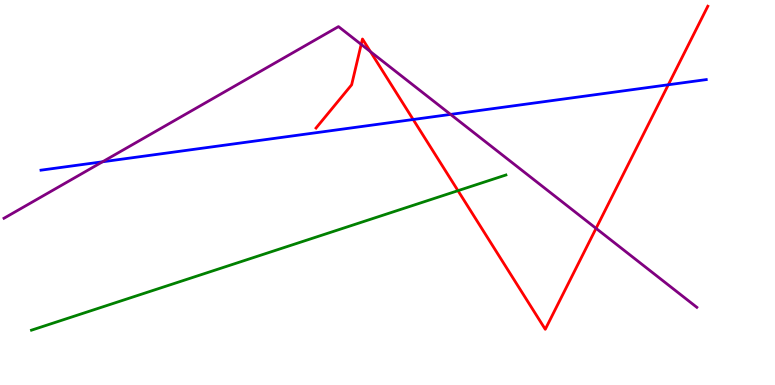[{'lines': ['blue', 'red'], 'intersections': [{'x': 5.33, 'y': 6.9}, {'x': 8.62, 'y': 7.8}]}, {'lines': ['green', 'red'], 'intersections': [{'x': 5.91, 'y': 5.05}]}, {'lines': ['purple', 'red'], 'intersections': [{'x': 4.66, 'y': 8.85}, {'x': 4.78, 'y': 8.66}, {'x': 7.69, 'y': 4.07}]}, {'lines': ['blue', 'green'], 'intersections': []}, {'lines': ['blue', 'purple'], 'intersections': [{'x': 1.32, 'y': 5.8}, {'x': 5.81, 'y': 7.03}]}, {'lines': ['green', 'purple'], 'intersections': []}]